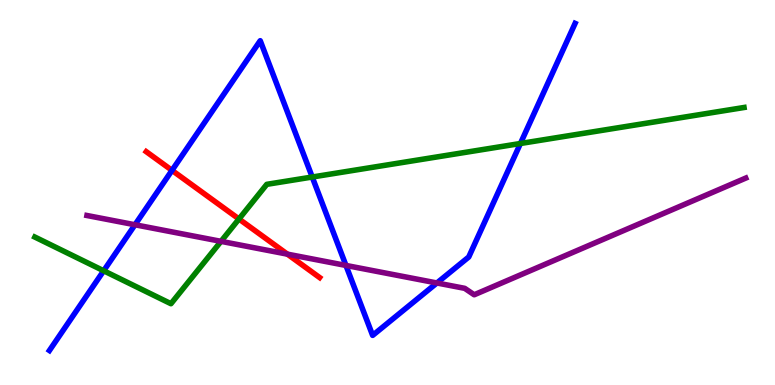[{'lines': ['blue', 'red'], 'intersections': [{'x': 2.22, 'y': 5.58}]}, {'lines': ['green', 'red'], 'intersections': [{'x': 3.08, 'y': 4.31}]}, {'lines': ['purple', 'red'], 'intersections': [{'x': 3.71, 'y': 3.4}]}, {'lines': ['blue', 'green'], 'intersections': [{'x': 1.34, 'y': 2.97}, {'x': 4.03, 'y': 5.4}, {'x': 6.72, 'y': 6.27}]}, {'lines': ['blue', 'purple'], 'intersections': [{'x': 1.74, 'y': 4.16}, {'x': 4.46, 'y': 3.11}, {'x': 5.64, 'y': 2.65}]}, {'lines': ['green', 'purple'], 'intersections': [{'x': 2.85, 'y': 3.73}]}]